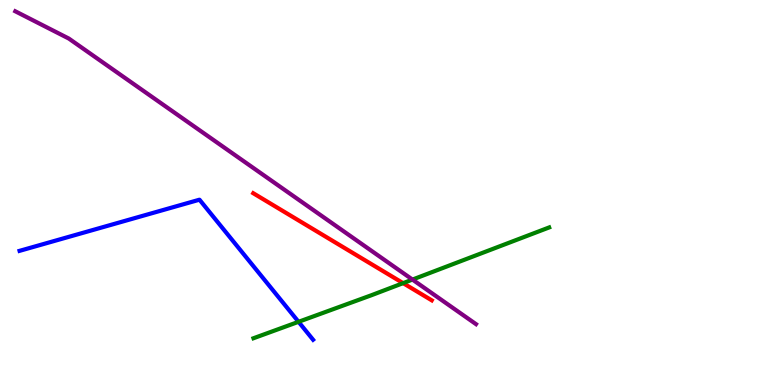[{'lines': ['blue', 'red'], 'intersections': []}, {'lines': ['green', 'red'], 'intersections': [{'x': 5.2, 'y': 2.65}]}, {'lines': ['purple', 'red'], 'intersections': []}, {'lines': ['blue', 'green'], 'intersections': [{'x': 3.85, 'y': 1.64}]}, {'lines': ['blue', 'purple'], 'intersections': []}, {'lines': ['green', 'purple'], 'intersections': [{'x': 5.32, 'y': 2.74}]}]